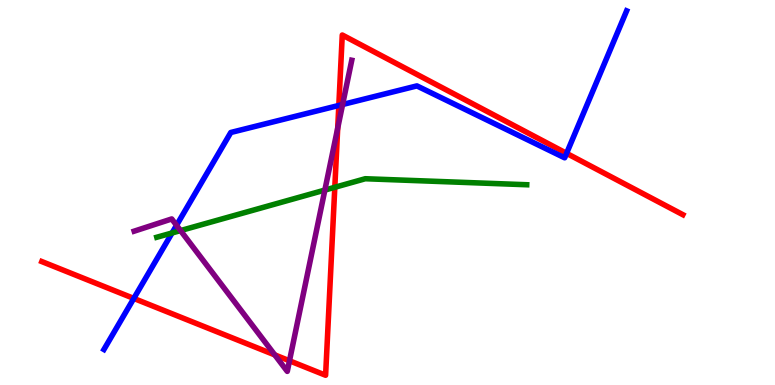[{'lines': ['blue', 'red'], 'intersections': [{'x': 1.73, 'y': 2.25}, {'x': 4.37, 'y': 7.26}, {'x': 7.31, 'y': 6.02}]}, {'lines': ['green', 'red'], 'intersections': [{'x': 4.32, 'y': 5.14}]}, {'lines': ['purple', 'red'], 'intersections': [{'x': 3.55, 'y': 0.782}, {'x': 3.74, 'y': 0.629}, {'x': 4.36, 'y': 6.67}]}, {'lines': ['blue', 'green'], 'intersections': [{'x': 2.22, 'y': 3.95}]}, {'lines': ['blue', 'purple'], 'intersections': [{'x': 2.28, 'y': 4.15}, {'x': 4.42, 'y': 7.29}]}, {'lines': ['green', 'purple'], 'intersections': [{'x': 2.33, 'y': 4.01}, {'x': 4.19, 'y': 5.06}]}]